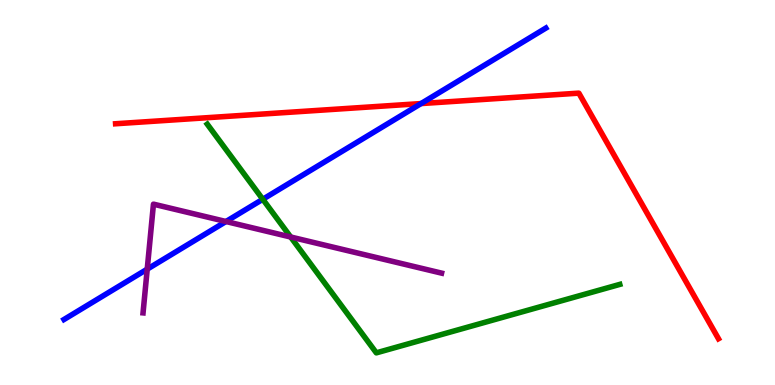[{'lines': ['blue', 'red'], 'intersections': [{'x': 5.43, 'y': 7.31}]}, {'lines': ['green', 'red'], 'intersections': []}, {'lines': ['purple', 'red'], 'intersections': []}, {'lines': ['blue', 'green'], 'intersections': [{'x': 3.39, 'y': 4.82}]}, {'lines': ['blue', 'purple'], 'intersections': [{'x': 1.9, 'y': 3.01}, {'x': 2.92, 'y': 4.25}]}, {'lines': ['green', 'purple'], 'intersections': [{'x': 3.75, 'y': 3.84}]}]